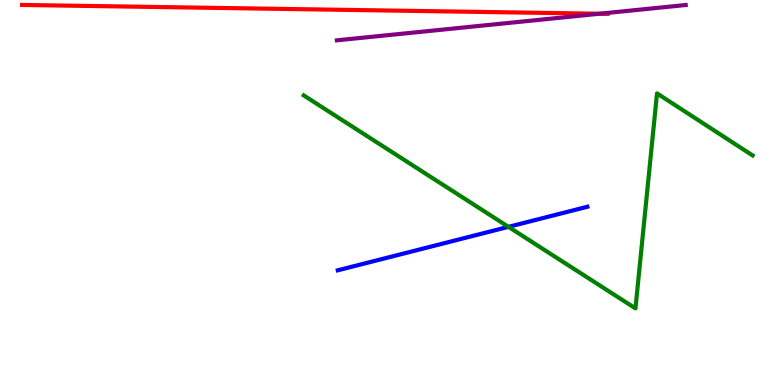[{'lines': ['blue', 'red'], 'intersections': []}, {'lines': ['green', 'red'], 'intersections': []}, {'lines': ['purple', 'red'], 'intersections': [{'x': 7.74, 'y': 9.64}]}, {'lines': ['blue', 'green'], 'intersections': [{'x': 6.56, 'y': 4.11}]}, {'lines': ['blue', 'purple'], 'intersections': []}, {'lines': ['green', 'purple'], 'intersections': []}]